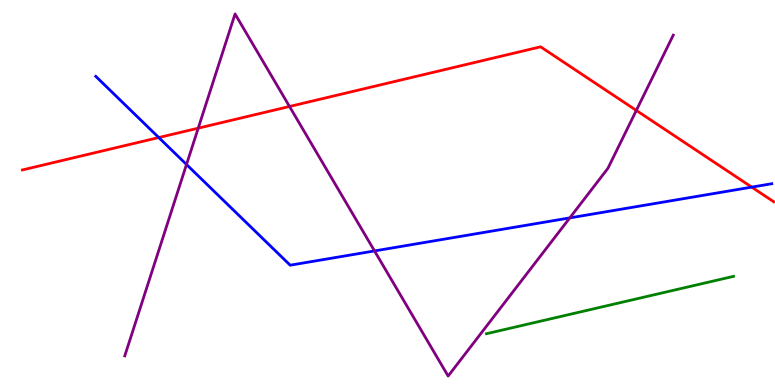[{'lines': ['blue', 'red'], 'intersections': [{'x': 2.05, 'y': 6.43}, {'x': 9.7, 'y': 5.14}]}, {'lines': ['green', 'red'], 'intersections': []}, {'lines': ['purple', 'red'], 'intersections': [{'x': 2.56, 'y': 6.67}, {'x': 3.74, 'y': 7.23}, {'x': 8.21, 'y': 7.13}]}, {'lines': ['blue', 'green'], 'intersections': []}, {'lines': ['blue', 'purple'], 'intersections': [{'x': 2.41, 'y': 5.73}, {'x': 4.83, 'y': 3.48}, {'x': 7.35, 'y': 4.34}]}, {'lines': ['green', 'purple'], 'intersections': []}]